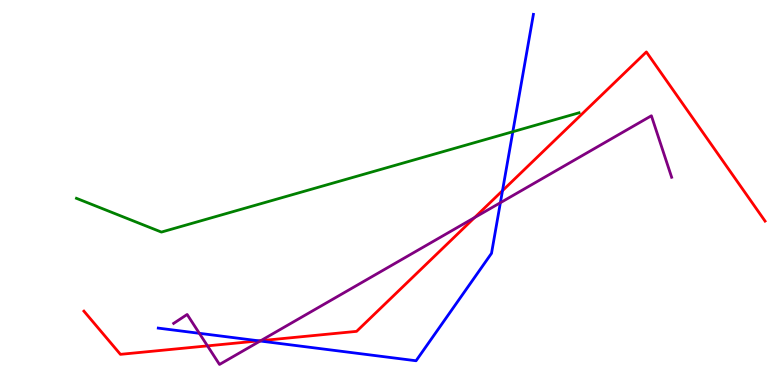[{'lines': ['blue', 'red'], 'intersections': [{'x': 3.34, 'y': 1.15}, {'x': 6.48, 'y': 5.05}]}, {'lines': ['green', 'red'], 'intersections': []}, {'lines': ['purple', 'red'], 'intersections': [{'x': 2.68, 'y': 1.02}, {'x': 3.36, 'y': 1.15}, {'x': 6.12, 'y': 4.35}]}, {'lines': ['blue', 'green'], 'intersections': [{'x': 6.62, 'y': 6.58}]}, {'lines': ['blue', 'purple'], 'intersections': [{'x': 2.57, 'y': 1.34}, {'x': 3.36, 'y': 1.14}, {'x': 6.46, 'y': 4.73}]}, {'lines': ['green', 'purple'], 'intersections': []}]